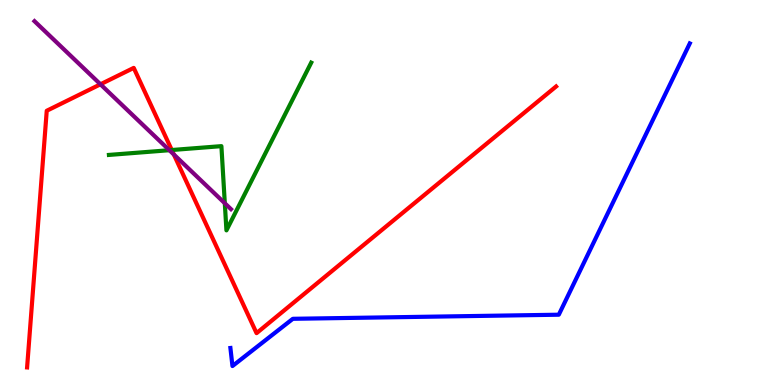[{'lines': ['blue', 'red'], 'intersections': []}, {'lines': ['green', 'red'], 'intersections': [{'x': 2.22, 'y': 6.1}]}, {'lines': ['purple', 'red'], 'intersections': [{'x': 1.3, 'y': 7.81}, {'x': 2.24, 'y': 5.99}]}, {'lines': ['blue', 'green'], 'intersections': []}, {'lines': ['blue', 'purple'], 'intersections': []}, {'lines': ['green', 'purple'], 'intersections': [{'x': 2.19, 'y': 6.1}, {'x': 2.9, 'y': 4.72}]}]